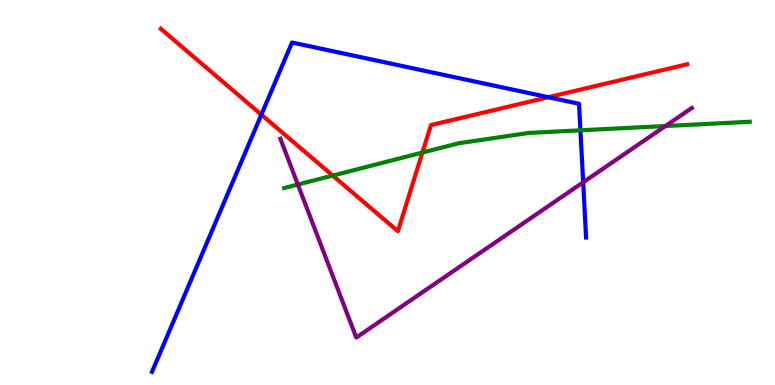[{'lines': ['blue', 'red'], 'intersections': [{'x': 3.37, 'y': 7.02}, {'x': 7.08, 'y': 7.47}]}, {'lines': ['green', 'red'], 'intersections': [{'x': 4.29, 'y': 5.44}, {'x': 5.45, 'y': 6.04}]}, {'lines': ['purple', 'red'], 'intersections': []}, {'lines': ['blue', 'green'], 'intersections': [{'x': 7.49, 'y': 6.62}]}, {'lines': ['blue', 'purple'], 'intersections': [{'x': 7.52, 'y': 5.26}]}, {'lines': ['green', 'purple'], 'intersections': [{'x': 3.84, 'y': 5.21}, {'x': 8.59, 'y': 6.73}]}]